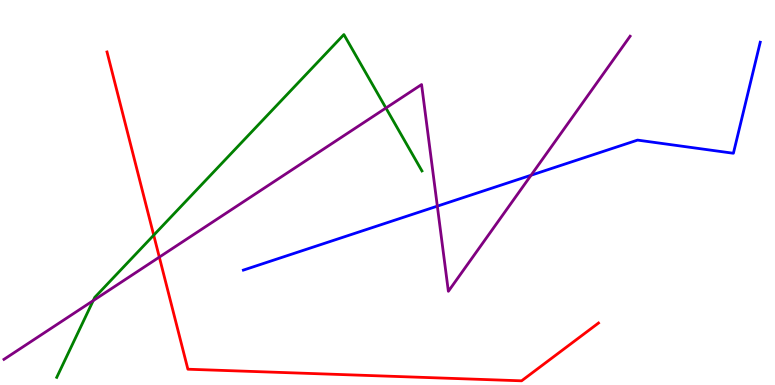[{'lines': ['blue', 'red'], 'intersections': []}, {'lines': ['green', 'red'], 'intersections': [{'x': 1.98, 'y': 3.89}]}, {'lines': ['purple', 'red'], 'intersections': [{'x': 2.06, 'y': 3.32}]}, {'lines': ['blue', 'green'], 'intersections': []}, {'lines': ['blue', 'purple'], 'intersections': [{'x': 5.64, 'y': 4.65}, {'x': 6.85, 'y': 5.45}]}, {'lines': ['green', 'purple'], 'intersections': [{'x': 1.2, 'y': 2.19}, {'x': 4.98, 'y': 7.19}]}]